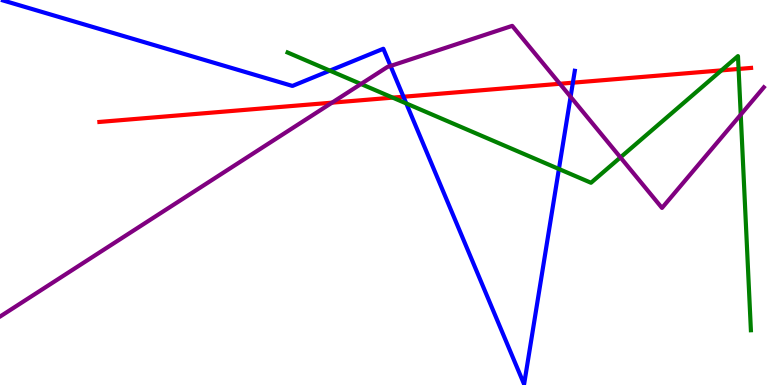[{'lines': ['blue', 'red'], 'intersections': [{'x': 5.21, 'y': 7.49}, {'x': 7.39, 'y': 7.85}]}, {'lines': ['green', 'red'], 'intersections': [{'x': 5.07, 'y': 7.46}, {'x': 9.31, 'y': 8.17}, {'x': 9.53, 'y': 8.21}]}, {'lines': ['purple', 'red'], 'intersections': [{'x': 4.28, 'y': 7.33}, {'x': 7.22, 'y': 7.82}]}, {'lines': ['blue', 'green'], 'intersections': [{'x': 4.26, 'y': 8.17}, {'x': 5.24, 'y': 7.31}, {'x': 7.21, 'y': 5.61}]}, {'lines': ['blue', 'purple'], 'intersections': [{'x': 5.04, 'y': 8.29}, {'x': 7.36, 'y': 7.49}]}, {'lines': ['green', 'purple'], 'intersections': [{'x': 4.66, 'y': 7.82}, {'x': 8.01, 'y': 5.91}, {'x': 9.56, 'y': 7.02}]}]